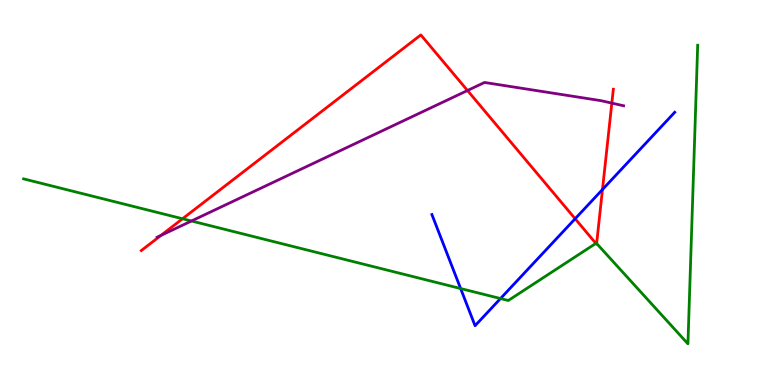[{'lines': ['blue', 'red'], 'intersections': [{'x': 7.42, 'y': 4.32}, {'x': 7.77, 'y': 5.08}]}, {'lines': ['green', 'red'], 'intersections': [{'x': 2.36, 'y': 4.32}, {'x': 7.69, 'y': 3.68}, {'x': 7.7, 'y': 3.68}]}, {'lines': ['purple', 'red'], 'intersections': [{'x': 2.08, 'y': 3.89}, {'x': 6.03, 'y': 7.65}, {'x': 7.89, 'y': 7.32}]}, {'lines': ['blue', 'green'], 'intersections': [{'x': 5.94, 'y': 2.51}, {'x': 6.46, 'y': 2.25}]}, {'lines': ['blue', 'purple'], 'intersections': []}, {'lines': ['green', 'purple'], 'intersections': [{'x': 2.47, 'y': 4.26}]}]